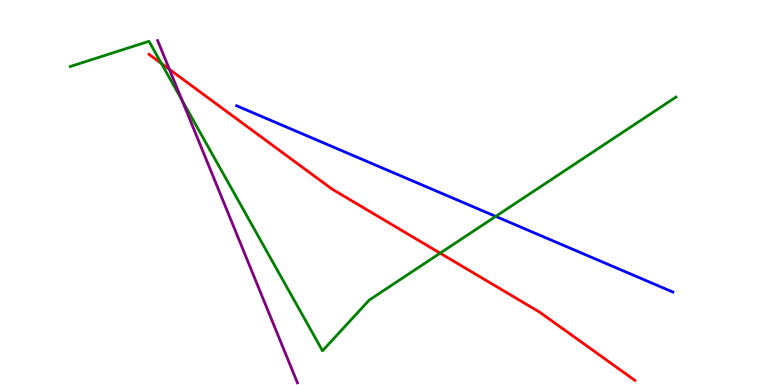[{'lines': ['blue', 'red'], 'intersections': []}, {'lines': ['green', 'red'], 'intersections': [{'x': 2.08, 'y': 8.35}, {'x': 5.68, 'y': 3.42}]}, {'lines': ['purple', 'red'], 'intersections': [{'x': 2.19, 'y': 8.2}]}, {'lines': ['blue', 'green'], 'intersections': [{'x': 6.4, 'y': 4.38}]}, {'lines': ['blue', 'purple'], 'intersections': []}, {'lines': ['green', 'purple'], 'intersections': [{'x': 2.35, 'y': 7.4}]}]